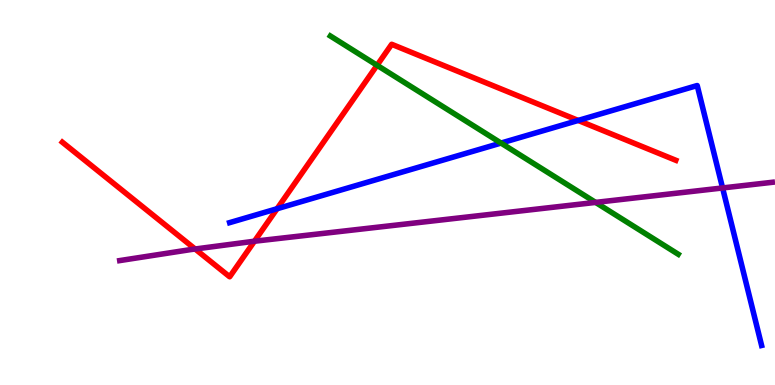[{'lines': ['blue', 'red'], 'intersections': [{'x': 3.58, 'y': 4.58}, {'x': 7.46, 'y': 6.87}]}, {'lines': ['green', 'red'], 'intersections': [{'x': 4.87, 'y': 8.3}]}, {'lines': ['purple', 'red'], 'intersections': [{'x': 2.52, 'y': 3.53}, {'x': 3.28, 'y': 3.73}]}, {'lines': ['blue', 'green'], 'intersections': [{'x': 6.46, 'y': 6.28}]}, {'lines': ['blue', 'purple'], 'intersections': [{'x': 9.32, 'y': 5.12}]}, {'lines': ['green', 'purple'], 'intersections': [{'x': 7.69, 'y': 4.74}]}]